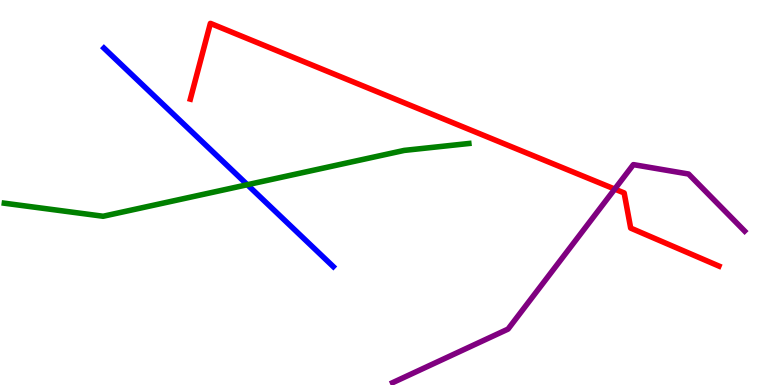[{'lines': ['blue', 'red'], 'intersections': []}, {'lines': ['green', 'red'], 'intersections': []}, {'lines': ['purple', 'red'], 'intersections': [{'x': 7.93, 'y': 5.09}]}, {'lines': ['blue', 'green'], 'intersections': [{'x': 3.19, 'y': 5.2}]}, {'lines': ['blue', 'purple'], 'intersections': []}, {'lines': ['green', 'purple'], 'intersections': []}]